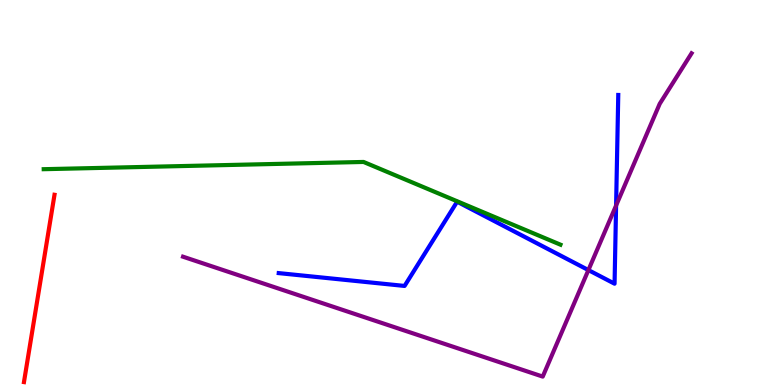[{'lines': ['blue', 'red'], 'intersections': []}, {'lines': ['green', 'red'], 'intersections': []}, {'lines': ['purple', 'red'], 'intersections': []}, {'lines': ['blue', 'green'], 'intersections': []}, {'lines': ['blue', 'purple'], 'intersections': [{'x': 7.59, 'y': 2.98}, {'x': 7.95, 'y': 4.66}]}, {'lines': ['green', 'purple'], 'intersections': []}]